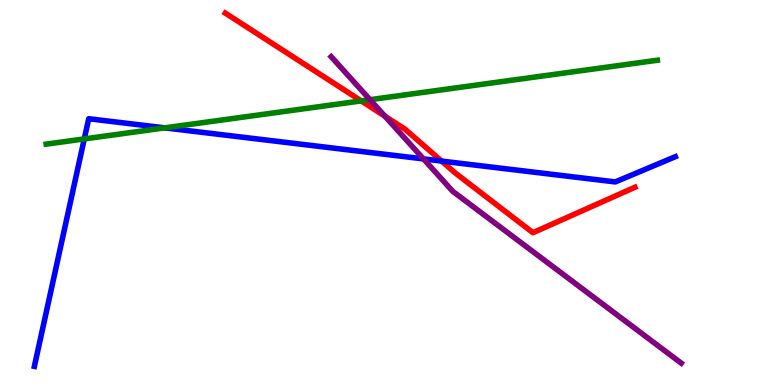[{'lines': ['blue', 'red'], 'intersections': [{'x': 5.7, 'y': 5.82}]}, {'lines': ['green', 'red'], 'intersections': [{'x': 4.66, 'y': 7.38}]}, {'lines': ['purple', 'red'], 'intersections': [{'x': 4.97, 'y': 6.98}]}, {'lines': ['blue', 'green'], 'intersections': [{'x': 1.09, 'y': 6.39}, {'x': 2.13, 'y': 6.68}]}, {'lines': ['blue', 'purple'], 'intersections': [{'x': 5.46, 'y': 5.87}]}, {'lines': ['green', 'purple'], 'intersections': [{'x': 4.77, 'y': 7.41}]}]